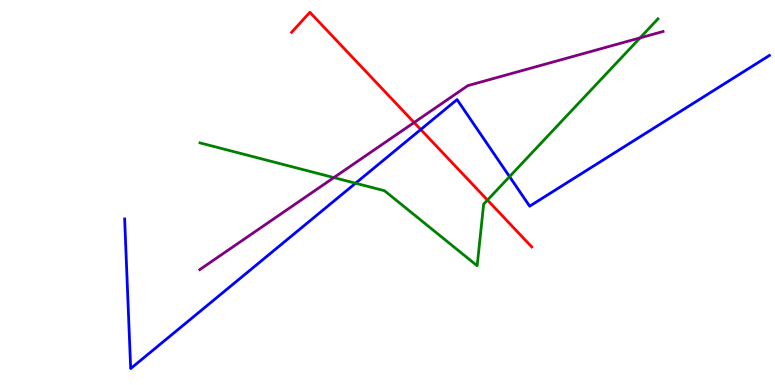[{'lines': ['blue', 'red'], 'intersections': [{'x': 5.43, 'y': 6.64}]}, {'lines': ['green', 'red'], 'intersections': [{'x': 6.29, 'y': 4.8}]}, {'lines': ['purple', 'red'], 'intersections': [{'x': 5.34, 'y': 6.82}]}, {'lines': ['blue', 'green'], 'intersections': [{'x': 4.59, 'y': 5.24}, {'x': 6.57, 'y': 5.41}]}, {'lines': ['blue', 'purple'], 'intersections': []}, {'lines': ['green', 'purple'], 'intersections': [{'x': 4.31, 'y': 5.39}, {'x': 8.26, 'y': 9.02}]}]